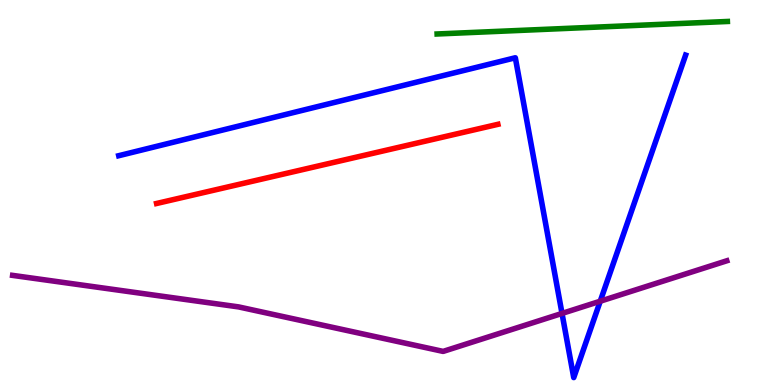[{'lines': ['blue', 'red'], 'intersections': []}, {'lines': ['green', 'red'], 'intersections': []}, {'lines': ['purple', 'red'], 'intersections': []}, {'lines': ['blue', 'green'], 'intersections': []}, {'lines': ['blue', 'purple'], 'intersections': [{'x': 7.25, 'y': 1.86}, {'x': 7.75, 'y': 2.18}]}, {'lines': ['green', 'purple'], 'intersections': []}]